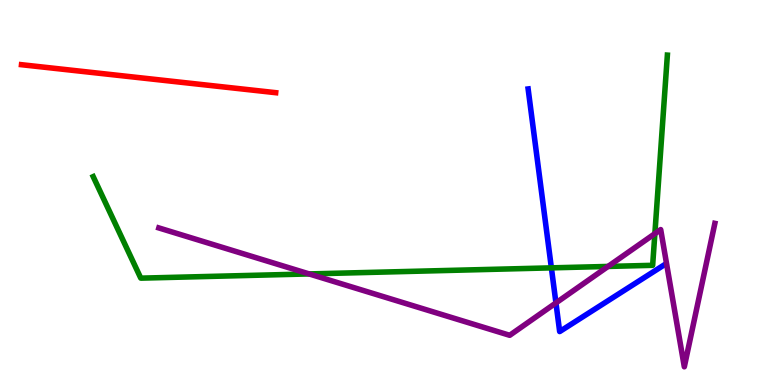[{'lines': ['blue', 'red'], 'intersections': []}, {'lines': ['green', 'red'], 'intersections': []}, {'lines': ['purple', 'red'], 'intersections': []}, {'lines': ['blue', 'green'], 'intersections': [{'x': 7.11, 'y': 3.04}]}, {'lines': ['blue', 'purple'], 'intersections': [{'x': 7.17, 'y': 2.13}]}, {'lines': ['green', 'purple'], 'intersections': [{'x': 3.99, 'y': 2.88}, {'x': 7.85, 'y': 3.08}, {'x': 8.45, 'y': 3.93}]}]